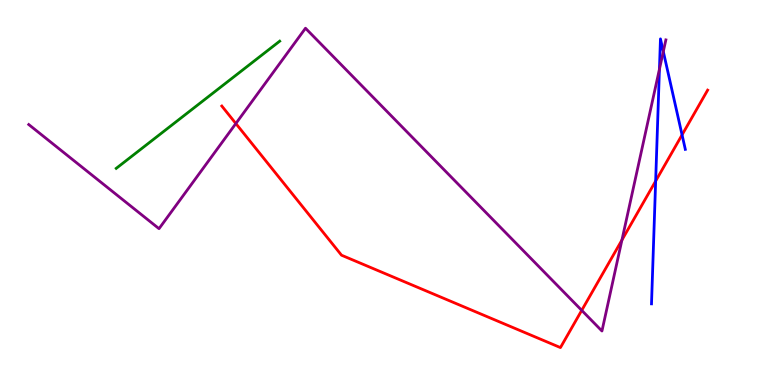[{'lines': ['blue', 'red'], 'intersections': [{'x': 8.46, 'y': 5.3}, {'x': 8.8, 'y': 6.5}]}, {'lines': ['green', 'red'], 'intersections': []}, {'lines': ['purple', 'red'], 'intersections': [{'x': 3.04, 'y': 6.79}, {'x': 7.51, 'y': 1.94}, {'x': 8.02, 'y': 3.77}]}, {'lines': ['blue', 'green'], 'intersections': []}, {'lines': ['blue', 'purple'], 'intersections': [{'x': 8.51, 'y': 8.2}, {'x': 8.56, 'y': 8.66}]}, {'lines': ['green', 'purple'], 'intersections': []}]